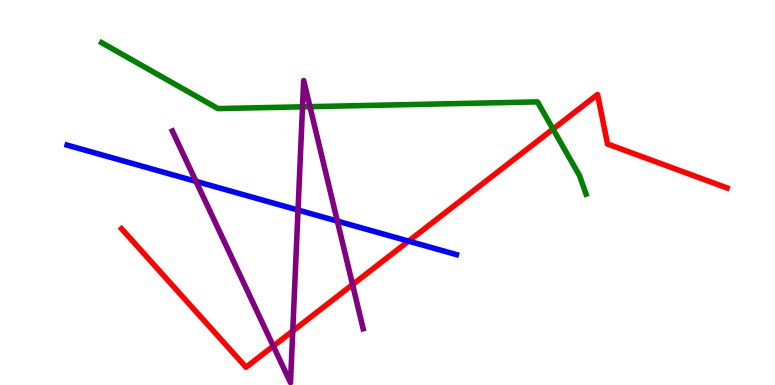[{'lines': ['blue', 'red'], 'intersections': [{'x': 5.27, 'y': 3.74}]}, {'lines': ['green', 'red'], 'intersections': [{'x': 7.14, 'y': 6.65}]}, {'lines': ['purple', 'red'], 'intersections': [{'x': 3.53, 'y': 1.01}, {'x': 3.78, 'y': 1.4}, {'x': 4.55, 'y': 2.61}]}, {'lines': ['blue', 'green'], 'intersections': []}, {'lines': ['blue', 'purple'], 'intersections': [{'x': 2.53, 'y': 5.29}, {'x': 3.85, 'y': 4.54}, {'x': 4.35, 'y': 4.26}]}, {'lines': ['green', 'purple'], 'intersections': [{'x': 3.9, 'y': 7.23}, {'x': 4.0, 'y': 7.23}]}]